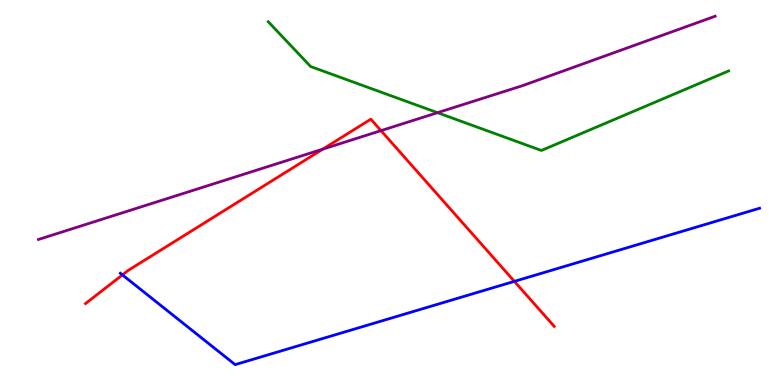[{'lines': ['blue', 'red'], 'intersections': [{'x': 1.58, 'y': 2.86}, {'x': 6.64, 'y': 2.69}]}, {'lines': ['green', 'red'], 'intersections': []}, {'lines': ['purple', 'red'], 'intersections': [{'x': 4.17, 'y': 6.13}, {'x': 4.92, 'y': 6.61}]}, {'lines': ['blue', 'green'], 'intersections': []}, {'lines': ['blue', 'purple'], 'intersections': []}, {'lines': ['green', 'purple'], 'intersections': [{'x': 5.65, 'y': 7.07}]}]